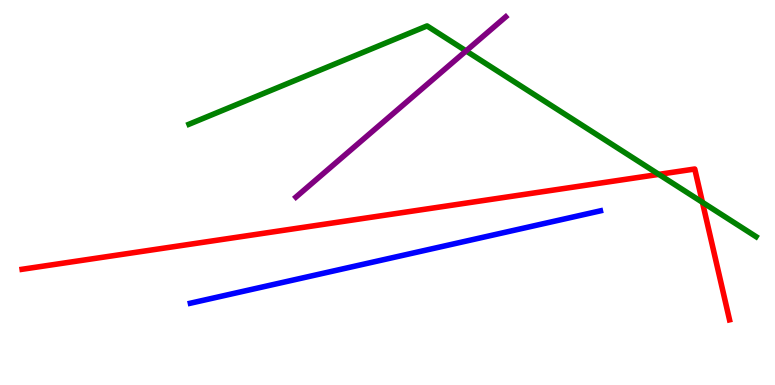[{'lines': ['blue', 'red'], 'intersections': []}, {'lines': ['green', 'red'], 'intersections': [{'x': 8.5, 'y': 5.47}, {'x': 9.06, 'y': 4.75}]}, {'lines': ['purple', 'red'], 'intersections': []}, {'lines': ['blue', 'green'], 'intersections': []}, {'lines': ['blue', 'purple'], 'intersections': []}, {'lines': ['green', 'purple'], 'intersections': [{'x': 6.01, 'y': 8.68}]}]